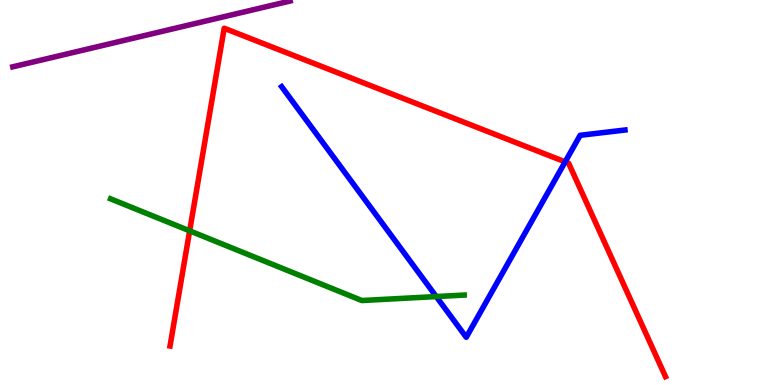[{'lines': ['blue', 'red'], 'intersections': [{'x': 7.29, 'y': 5.8}]}, {'lines': ['green', 'red'], 'intersections': [{'x': 2.45, 'y': 4.0}]}, {'lines': ['purple', 'red'], 'intersections': []}, {'lines': ['blue', 'green'], 'intersections': [{'x': 5.63, 'y': 2.3}]}, {'lines': ['blue', 'purple'], 'intersections': []}, {'lines': ['green', 'purple'], 'intersections': []}]